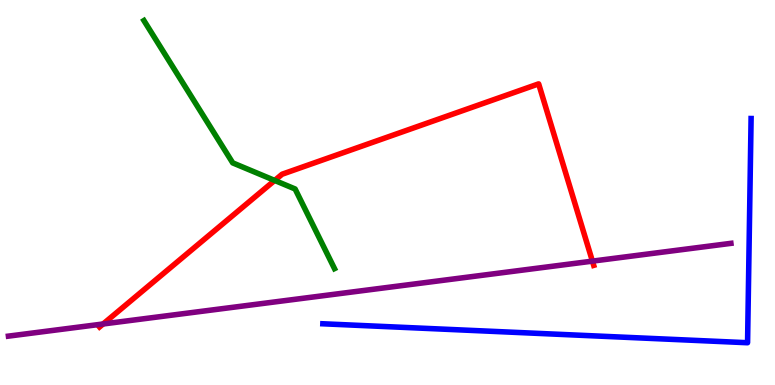[{'lines': ['blue', 'red'], 'intersections': []}, {'lines': ['green', 'red'], 'intersections': [{'x': 3.54, 'y': 5.31}]}, {'lines': ['purple', 'red'], 'intersections': [{'x': 1.33, 'y': 1.59}, {'x': 7.64, 'y': 3.22}]}, {'lines': ['blue', 'green'], 'intersections': []}, {'lines': ['blue', 'purple'], 'intersections': []}, {'lines': ['green', 'purple'], 'intersections': []}]